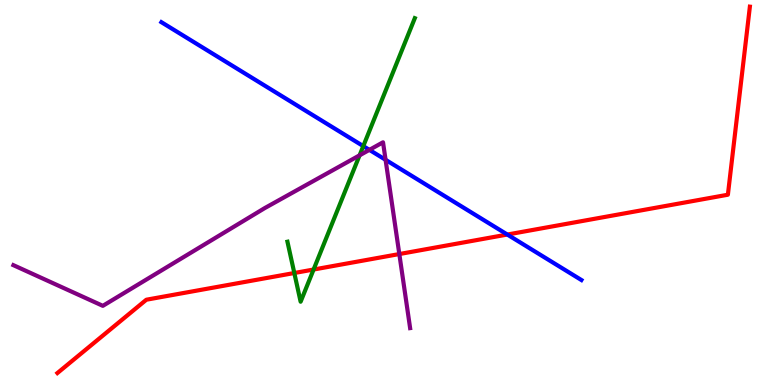[{'lines': ['blue', 'red'], 'intersections': [{'x': 6.55, 'y': 3.91}]}, {'lines': ['green', 'red'], 'intersections': [{'x': 3.8, 'y': 2.91}, {'x': 4.05, 'y': 3.0}]}, {'lines': ['purple', 'red'], 'intersections': [{'x': 5.15, 'y': 3.4}]}, {'lines': ['blue', 'green'], 'intersections': [{'x': 4.69, 'y': 6.2}]}, {'lines': ['blue', 'purple'], 'intersections': [{'x': 4.77, 'y': 6.11}, {'x': 4.98, 'y': 5.85}]}, {'lines': ['green', 'purple'], 'intersections': [{'x': 4.64, 'y': 5.97}]}]